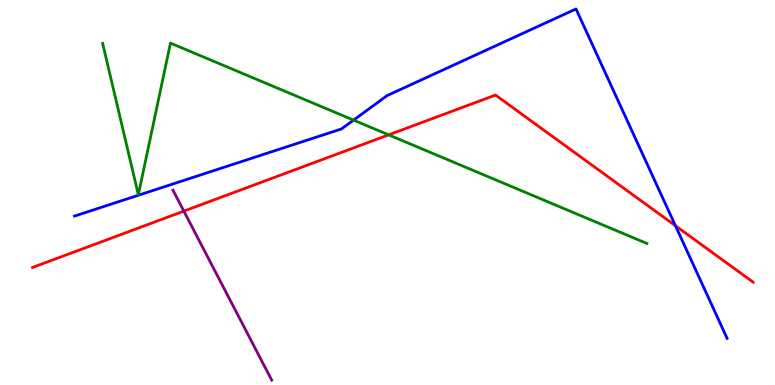[{'lines': ['blue', 'red'], 'intersections': [{'x': 8.72, 'y': 4.14}]}, {'lines': ['green', 'red'], 'intersections': [{'x': 5.01, 'y': 6.5}]}, {'lines': ['purple', 'red'], 'intersections': [{'x': 2.37, 'y': 4.52}]}, {'lines': ['blue', 'green'], 'intersections': [{'x': 4.56, 'y': 6.88}]}, {'lines': ['blue', 'purple'], 'intersections': []}, {'lines': ['green', 'purple'], 'intersections': []}]